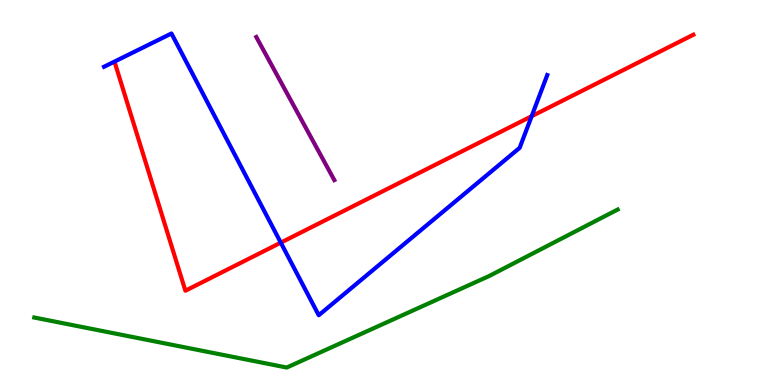[{'lines': ['blue', 'red'], 'intersections': [{'x': 3.62, 'y': 3.7}, {'x': 6.86, 'y': 6.98}]}, {'lines': ['green', 'red'], 'intersections': []}, {'lines': ['purple', 'red'], 'intersections': []}, {'lines': ['blue', 'green'], 'intersections': []}, {'lines': ['blue', 'purple'], 'intersections': []}, {'lines': ['green', 'purple'], 'intersections': []}]